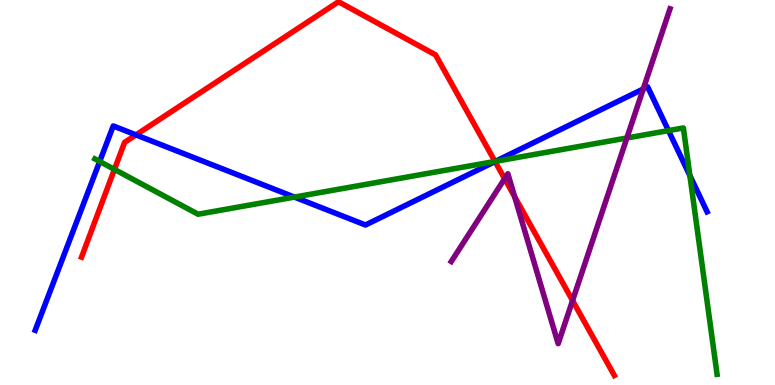[{'lines': ['blue', 'red'], 'intersections': [{'x': 1.75, 'y': 6.5}, {'x': 6.39, 'y': 5.8}]}, {'lines': ['green', 'red'], 'intersections': [{'x': 1.48, 'y': 5.6}, {'x': 6.39, 'y': 5.81}]}, {'lines': ['purple', 'red'], 'intersections': [{'x': 6.51, 'y': 5.36}, {'x': 6.64, 'y': 4.89}, {'x': 7.39, 'y': 2.19}]}, {'lines': ['blue', 'green'], 'intersections': [{'x': 1.29, 'y': 5.81}, {'x': 3.8, 'y': 4.88}, {'x': 6.39, 'y': 5.81}, {'x': 8.63, 'y': 6.61}, {'x': 8.9, 'y': 5.44}]}, {'lines': ['blue', 'purple'], 'intersections': [{'x': 8.3, 'y': 7.69}]}, {'lines': ['green', 'purple'], 'intersections': [{'x': 8.09, 'y': 6.42}]}]